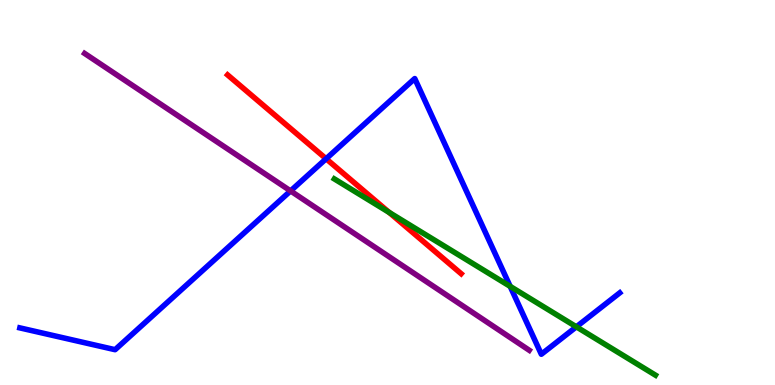[{'lines': ['blue', 'red'], 'intersections': [{'x': 4.21, 'y': 5.88}]}, {'lines': ['green', 'red'], 'intersections': [{'x': 5.02, 'y': 4.48}]}, {'lines': ['purple', 'red'], 'intersections': []}, {'lines': ['blue', 'green'], 'intersections': [{'x': 6.58, 'y': 2.56}, {'x': 7.44, 'y': 1.51}]}, {'lines': ['blue', 'purple'], 'intersections': [{'x': 3.75, 'y': 5.04}]}, {'lines': ['green', 'purple'], 'intersections': []}]